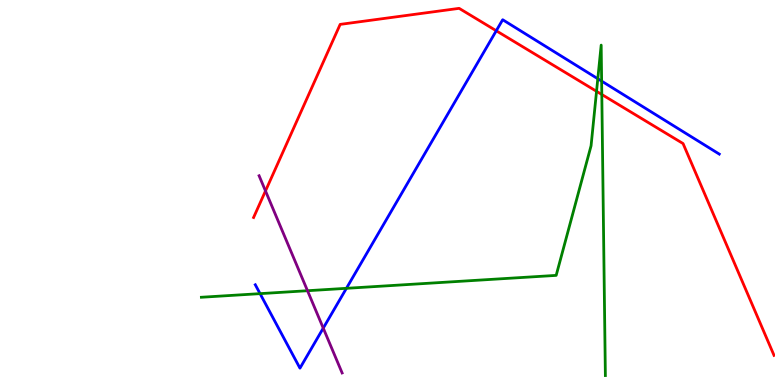[{'lines': ['blue', 'red'], 'intersections': [{'x': 6.4, 'y': 9.2}]}, {'lines': ['green', 'red'], 'intersections': [{'x': 7.7, 'y': 7.63}, {'x': 7.77, 'y': 7.55}]}, {'lines': ['purple', 'red'], 'intersections': [{'x': 3.43, 'y': 5.04}]}, {'lines': ['blue', 'green'], 'intersections': [{'x': 3.36, 'y': 2.37}, {'x': 4.47, 'y': 2.51}, {'x': 7.71, 'y': 7.95}, {'x': 7.76, 'y': 7.89}]}, {'lines': ['blue', 'purple'], 'intersections': [{'x': 4.17, 'y': 1.48}]}, {'lines': ['green', 'purple'], 'intersections': [{'x': 3.97, 'y': 2.45}]}]